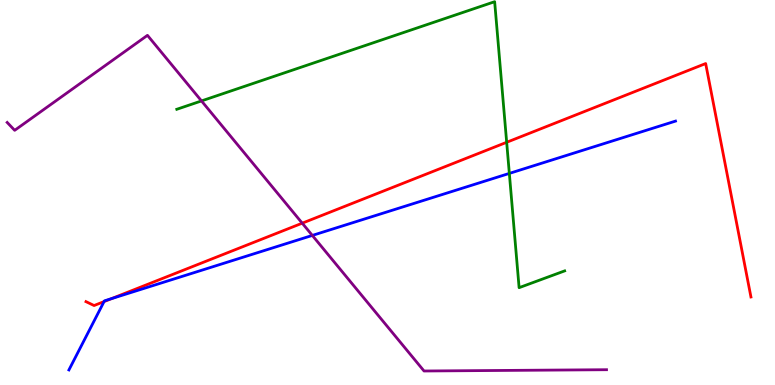[{'lines': ['blue', 'red'], 'intersections': [{'x': 1.34, 'y': 2.17}, {'x': 1.44, 'y': 2.24}]}, {'lines': ['green', 'red'], 'intersections': [{'x': 6.54, 'y': 6.3}]}, {'lines': ['purple', 'red'], 'intersections': [{'x': 3.9, 'y': 4.2}]}, {'lines': ['blue', 'green'], 'intersections': [{'x': 6.57, 'y': 5.5}]}, {'lines': ['blue', 'purple'], 'intersections': [{'x': 4.03, 'y': 3.89}]}, {'lines': ['green', 'purple'], 'intersections': [{'x': 2.6, 'y': 7.38}]}]